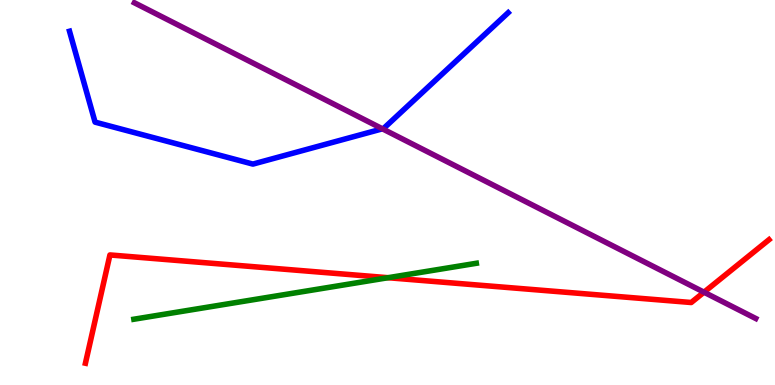[{'lines': ['blue', 'red'], 'intersections': []}, {'lines': ['green', 'red'], 'intersections': [{'x': 5.01, 'y': 2.79}]}, {'lines': ['purple', 'red'], 'intersections': [{'x': 9.08, 'y': 2.41}]}, {'lines': ['blue', 'green'], 'intersections': []}, {'lines': ['blue', 'purple'], 'intersections': [{'x': 4.93, 'y': 6.65}]}, {'lines': ['green', 'purple'], 'intersections': []}]